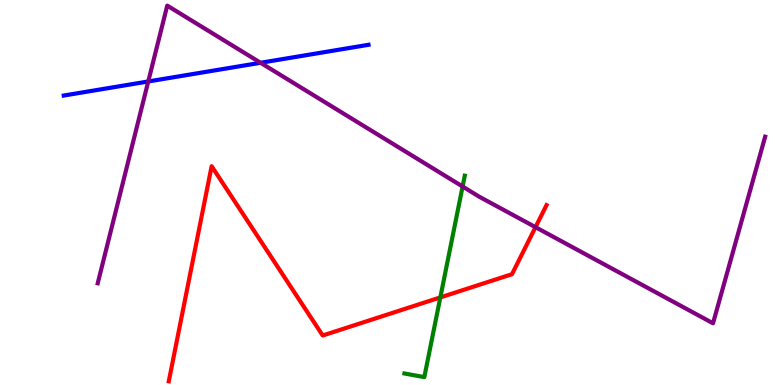[{'lines': ['blue', 'red'], 'intersections': []}, {'lines': ['green', 'red'], 'intersections': [{'x': 5.68, 'y': 2.28}]}, {'lines': ['purple', 'red'], 'intersections': [{'x': 6.91, 'y': 4.1}]}, {'lines': ['blue', 'green'], 'intersections': []}, {'lines': ['blue', 'purple'], 'intersections': [{'x': 1.91, 'y': 7.88}, {'x': 3.36, 'y': 8.37}]}, {'lines': ['green', 'purple'], 'intersections': [{'x': 5.97, 'y': 5.16}]}]